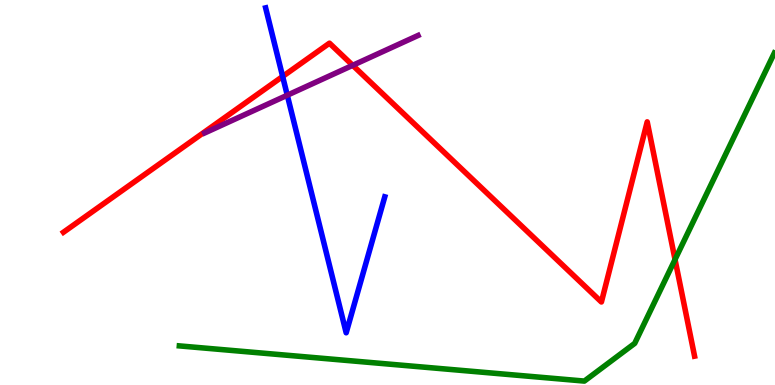[{'lines': ['blue', 'red'], 'intersections': [{'x': 3.65, 'y': 8.01}]}, {'lines': ['green', 'red'], 'intersections': [{'x': 8.71, 'y': 3.26}]}, {'lines': ['purple', 'red'], 'intersections': [{'x': 4.55, 'y': 8.3}]}, {'lines': ['blue', 'green'], 'intersections': []}, {'lines': ['blue', 'purple'], 'intersections': [{'x': 3.71, 'y': 7.53}]}, {'lines': ['green', 'purple'], 'intersections': []}]